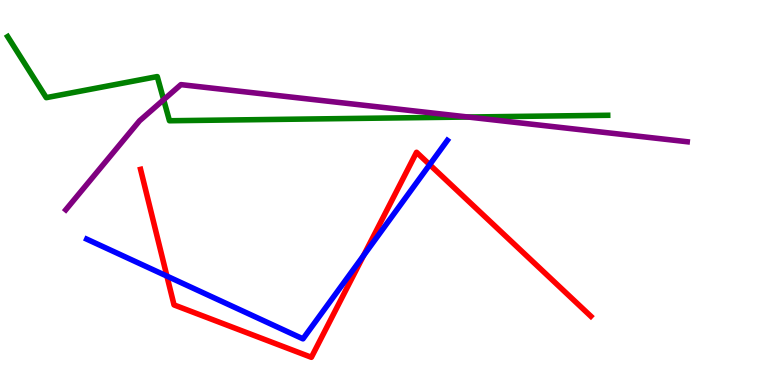[{'lines': ['blue', 'red'], 'intersections': [{'x': 2.15, 'y': 2.83}, {'x': 4.69, 'y': 3.36}, {'x': 5.54, 'y': 5.72}]}, {'lines': ['green', 'red'], 'intersections': []}, {'lines': ['purple', 'red'], 'intersections': []}, {'lines': ['blue', 'green'], 'intersections': []}, {'lines': ['blue', 'purple'], 'intersections': []}, {'lines': ['green', 'purple'], 'intersections': [{'x': 2.11, 'y': 7.41}, {'x': 6.04, 'y': 6.96}]}]